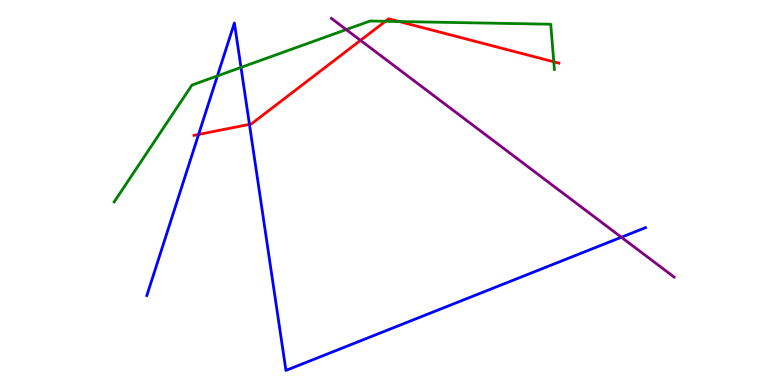[{'lines': ['blue', 'red'], 'intersections': [{'x': 2.56, 'y': 6.51}, {'x': 3.22, 'y': 6.77}]}, {'lines': ['green', 'red'], 'intersections': [{'x': 4.97, 'y': 9.45}, {'x': 5.15, 'y': 9.44}, {'x': 7.15, 'y': 8.39}]}, {'lines': ['purple', 'red'], 'intersections': [{'x': 4.65, 'y': 8.95}]}, {'lines': ['blue', 'green'], 'intersections': [{'x': 2.81, 'y': 8.03}, {'x': 3.11, 'y': 8.25}]}, {'lines': ['blue', 'purple'], 'intersections': [{'x': 8.02, 'y': 3.84}]}, {'lines': ['green', 'purple'], 'intersections': [{'x': 4.47, 'y': 9.23}]}]